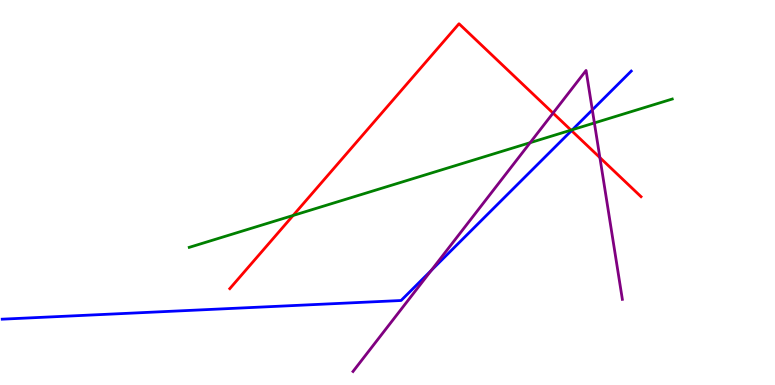[{'lines': ['blue', 'red'], 'intersections': [{'x': 7.37, 'y': 6.61}]}, {'lines': ['green', 'red'], 'intersections': [{'x': 3.78, 'y': 4.4}, {'x': 7.37, 'y': 6.62}]}, {'lines': ['purple', 'red'], 'intersections': [{'x': 7.14, 'y': 7.06}, {'x': 7.74, 'y': 5.91}]}, {'lines': ['blue', 'green'], 'intersections': [{'x': 7.39, 'y': 6.63}]}, {'lines': ['blue', 'purple'], 'intersections': [{'x': 5.56, 'y': 2.98}, {'x': 7.64, 'y': 7.15}]}, {'lines': ['green', 'purple'], 'intersections': [{'x': 6.84, 'y': 6.29}, {'x': 7.67, 'y': 6.81}]}]